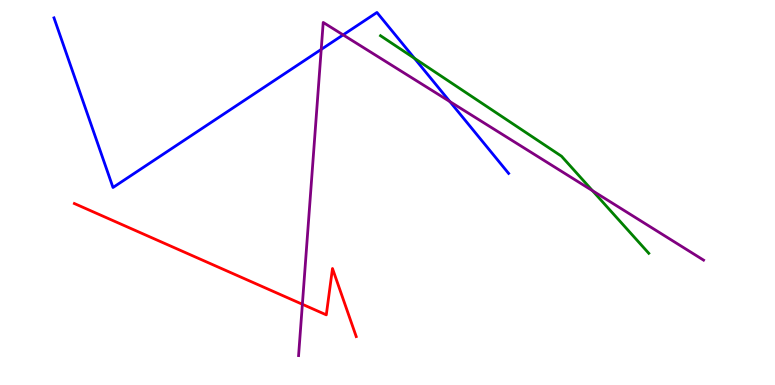[{'lines': ['blue', 'red'], 'intersections': []}, {'lines': ['green', 'red'], 'intersections': []}, {'lines': ['purple', 'red'], 'intersections': [{'x': 3.9, 'y': 2.1}]}, {'lines': ['blue', 'green'], 'intersections': [{'x': 5.35, 'y': 8.49}]}, {'lines': ['blue', 'purple'], 'intersections': [{'x': 4.14, 'y': 8.72}, {'x': 4.43, 'y': 9.09}, {'x': 5.8, 'y': 7.36}]}, {'lines': ['green', 'purple'], 'intersections': [{'x': 7.65, 'y': 5.05}]}]